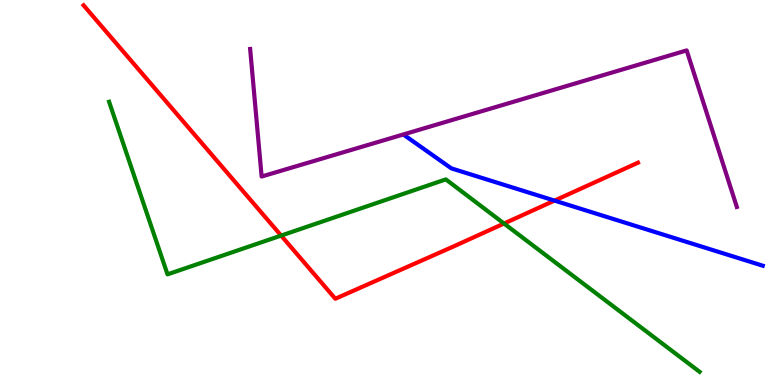[{'lines': ['blue', 'red'], 'intersections': [{'x': 7.15, 'y': 4.79}]}, {'lines': ['green', 'red'], 'intersections': [{'x': 3.63, 'y': 3.88}, {'x': 6.5, 'y': 4.19}]}, {'lines': ['purple', 'red'], 'intersections': []}, {'lines': ['blue', 'green'], 'intersections': []}, {'lines': ['blue', 'purple'], 'intersections': []}, {'lines': ['green', 'purple'], 'intersections': []}]